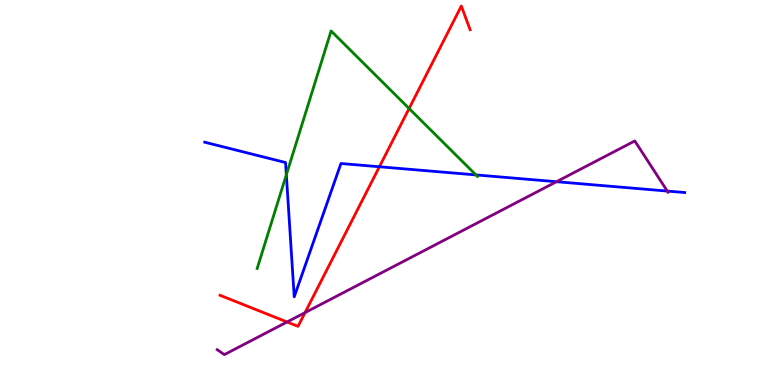[{'lines': ['blue', 'red'], 'intersections': [{'x': 4.9, 'y': 5.67}]}, {'lines': ['green', 'red'], 'intersections': [{'x': 5.28, 'y': 7.18}]}, {'lines': ['purple', 'red'], 'intersections': [{'x': 3.7, 'y': 1.64}, {'x': 3.94, 'y': 1.88}]}, {'lines': ['blue', 'green'], 'intersections': [{'x': 3.69, 'y': 5.46}, {'x': 6.14, 'y': 5.46}]}, {'lines': ['blue', 'purple'], 'intersections': [{'x': 7.18, 'y': 5.28}, {'x': 8.61, 'y': 5.04}]}, {'lines': ['green', 'purple'], 'intersections': []}]